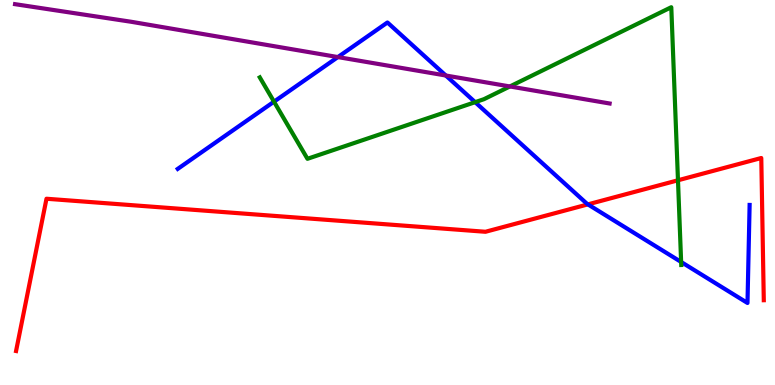[{'lines': ['blue', 'red'], 'intersections': [{'x': 7.59, 'y': 4.69}]}, {'lines': ['green', 'red'], 'intersections': [{'x': 8.75, 'y': 5.32}]}, {'lines': ['purple', 'red'], 'intersections': []}, {'lines': ['blue', 'green'], 'intersections': [{'x': 3.54, 'y': 7.36}, {'x': 6.13, 'y': 7.35}, {'x': 8.79, 'y': 3.2}]}, {'lines': ['blue', 'purple'], 'intersections': [{'x': 4.36, 'y': 8.52}, {'x': 5.75, 'y': 8.04}]}, {'lines': ['green', 'purple'], 'intersections': [{'x': 6.58, 'y': 7.75}]}]